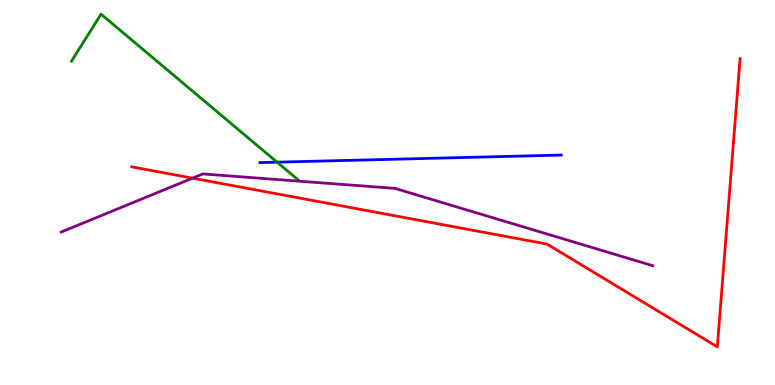[{'lines': ['blue', 'red'], 'intersections': []}, {'lines': ['green', 'red'], 'intersections': []}, {'lines': ['purple', 'red'], 'intersections': [{'x': 2.48, 'y': 5.37}]}, {'lines': ['blue', 'green'], 'intersections': [{'x': 3.58, 'y': 5.79}]}, {'lines': ['blue', 'purple'], 'intersections': []}, {'lines': ['green', 'purple'], 'intersections': []}]